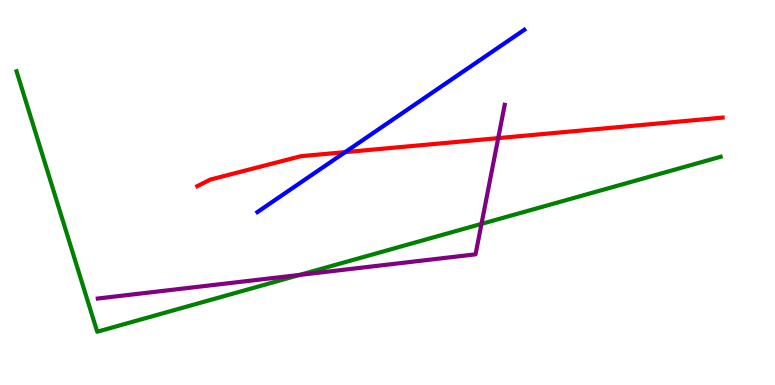[{'lines': ['blue', 'red'], 'intersections': [{'x': 4.45, 'y': 6.05}]}, {'lines': ['green', 'red'], 'intersections': []}, {'lines': ['purple', 'red'], 'intersections': [{'x': 6.43, 'y': 6.41}]}, {'lines': ['blue', 'green'], 'intersections': []}, {'lines': ['blue', 'purple'], 'intersections': []}, {'lines': ['green', 'purple'], 'intersections': [{'x': 3.87, 'y': 2.86}, {'x': 6.21, 'y': 4.18}]}]